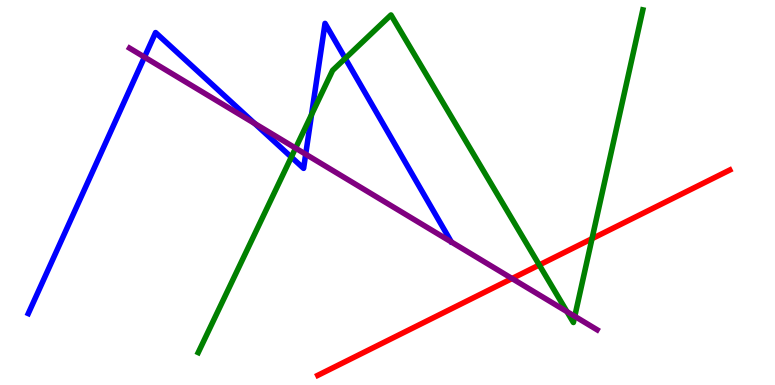[{'lines': ['blue', 'red'], 'intersections': []}, {'lines': ['green', 'red'], 'intersections': [{'x': 6.96, 'y': 3.12}, {'x': 7.64, 'y': 3.8}]}, {'lines': ['purple', 'red'], 'intersections': [{'x': 6.61, 'y': 2.77}]}, {'lines': ['blue', 'green'], 'intersections': [{'x': 3.76, 'y': 5.92}, {'x': 4.02, 'y': 7.02}, {'x': 4.45, 'y': 8.48}]}, {'lines': ['blue', 'purple'], 'intersections': [{'x': 1.86, 'y': 8.52}, {'x': 3.29, 'y': 6.79}, {'x': 3.94, 'y': 5.99}]}, {'lines': ['green', 'purple'], 'intersections': [{'x': 3.81, 'y': 6.15}, {'x': 7.32, 'y': 1.91}, {'x': 7.42, 'y': 1.78}]}]